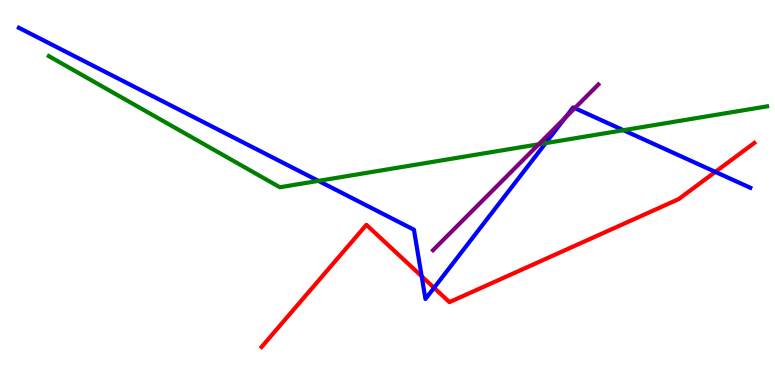[{'lines': ['blue', 'red'], 'intersections': [{'x': 5.44, 'y': 2.82}, {'x': 5.6, 'y': 2.52}, {'x': 9.23, 'y': 5.54}]}, {'lines': ['green', 'red'], 'intersections': []}, {'lines': ['purple', 'red'], 'intersections': []}, {'lines': ['blue', 'green'], 'intersections': [{'x': 4.11, 'y': 5.3}, {'x': 7.04, 'y': 6.28}, {'x': 8.04, 'y': 6.62}]}, {'lines': ['blue', 'purple'], 'intersections': [{'x': 7.29, 'y': 6.95}, {'x': 7.42, 'y': 7.19}]}, {'lines': ['green', 'purple'], 'intersections': [{'x': 6.95, 'y': 6.25}]}]